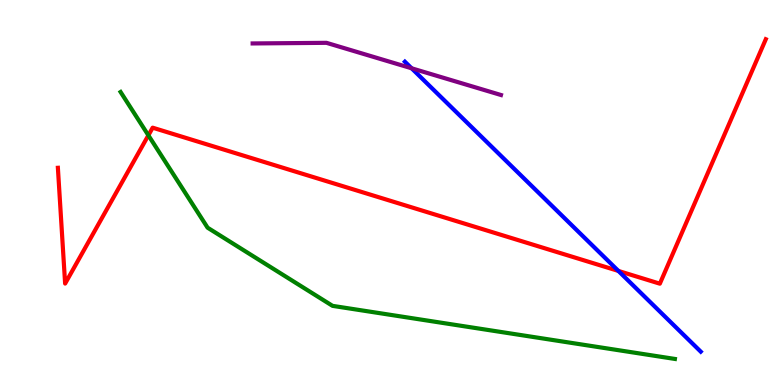[{'lines': ['blue', 'red'], 'intersections': [{'x': 7.98, 'y': 2.96}]}, {'lines': ['green', 'red'], 'intersections': [{'x': 1.91, 'y': 6.49}]}, {'lines': ['purple', 'red'], 'intersections': []}, {'lines': ['blue', 'green'], 'intersections': []}, {'lines': ['blue', 'purple'], 'intersections': [{'x': 5.31, 'y': 8.23}]}, {'lines': ['green', 'purple'], 'intersections': []}]